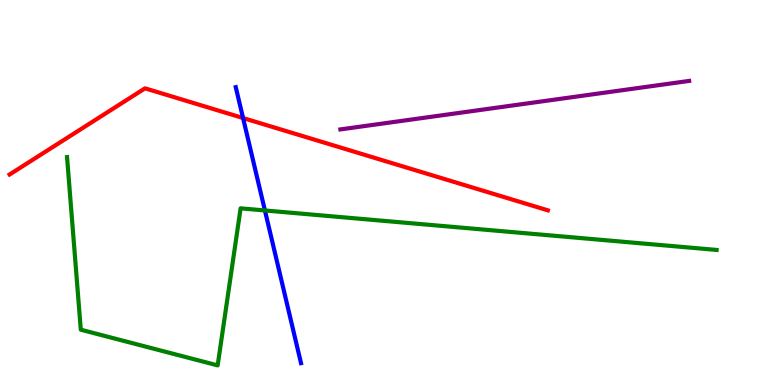[{'lines': ['blue', 'red'], 'intersections': [{'x': 3.14, 'y': 6.93}]}, {'lines': ['green', 'red'], 'intersections': []}, {'lines': ['purple', 'red'], 'intersections': []}, {'lines': ['blue', 'green'], 'intersections': [{'x': 3.42, 'y': 4.53}]}, {'lines': ['blue', 'purple'], 'intersections': []}, {'lines': ['green', 'purple'], 'intersections': []}]